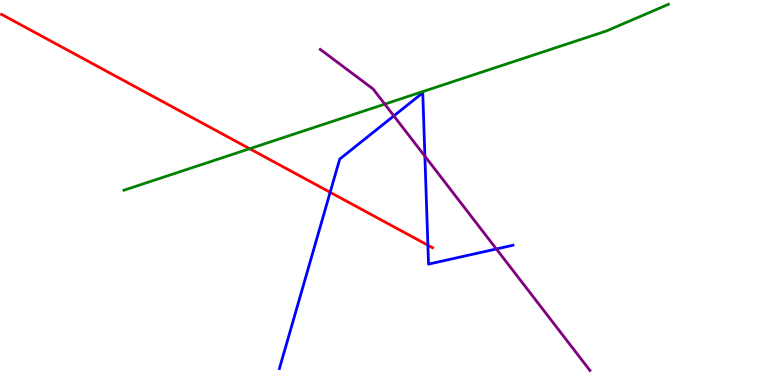[{'lines': ['blue', 'red'], 'intersections': [{'x': 4.26, 'y': 5.01}, {'x': 5.52, 'y': 3.63}]}, {'lines': ['green', 'red'], 'intersections': [{'x': 3.22, 'y': 6.14}]}, {'lines': ['purple', 'red'], 'intersections': []}, {'lines': ['blue', 'green'], 'intersections': []}, {'lines': ['blue', 'purple'], 'intersections': [{'x': 5.08, 'y': 6.99}, {'x': 5.48, 'y': 5.94}, {'x': 6.4, 'y': 3.53}]}, {'lines': ['green', 'purple'], 'intersections': [{'x': 4.96, 'y': 7.3}]}]